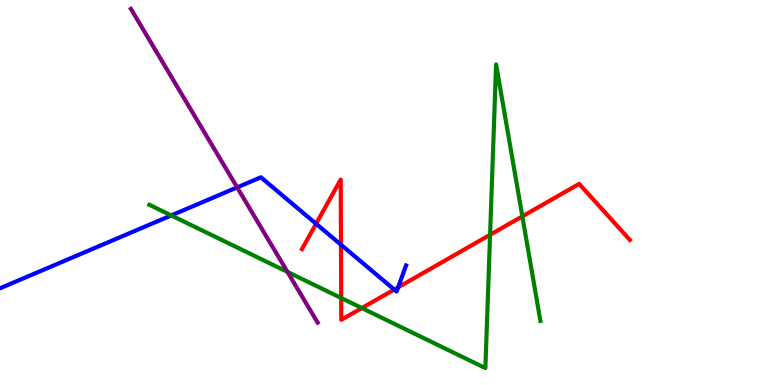[{'lines': ['blue', 'red'], 'intersections': [{'x': 4.08, 'y': 4.19}, {'x': 4.4, 'y': 3.64}, {'x': 5.09, 'y': 2.48}, {'x': 5.14, 'y': 2.54}]}, {'lines': ['green', 'red'], 'intersections': [{'x': 4.4, 'y': 2.26}, {'x': 4.67, 'y': 2.0}, {'x': 6.32, 'y': 3.9}, {'x': 6.74, 'y': 4.38}]}, {'lines': ['purple', 'red'], 'intersections': []}, {'lines': ['blue', 'green'], 'intersections': [{'x': 2.21, 'y': 4.4}]}, {'lines': ['blue', 'purple'], 'intersections': [{'x': 3.06, 'y': 5.13}]}, {'lines': ['green', 'purple'], 'intersections': [{'x': 3.71, 'y': 2.94}]}]